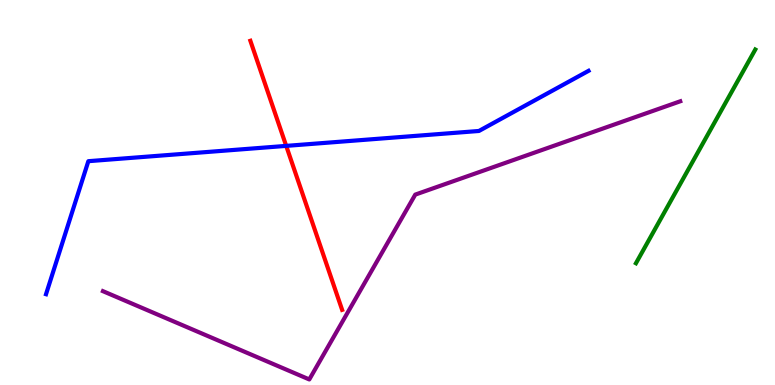[{'lines': ['blue', 'red'], 'intersections': [{'x': 3.69, 'y': 6.21}]}, {'lines': ['green', 'red'], 'intersections': []}, {'lines': ['purple', 'red'], 'intersections': []}, {'lines': ['blue', 'green'], 'intersections': []}, {'lines': ['blue', 'purple'], 'intersections': []}, {'lines': ['green', 'purple'], 'intersections': []}]